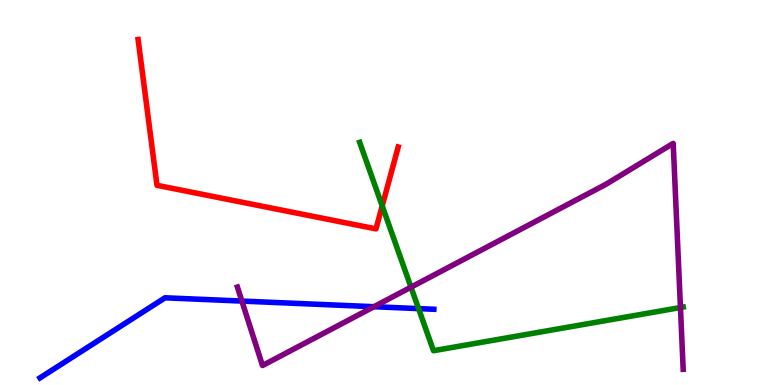[{'lines': ['blue', 'red'], 'intersections': []}, {'lines': ['green', 'red'], 'intersections': [{'x': 4.93, 'y': 4.65}]}, {'lines': ['purple', 'red'], 'intersections': []}, {'lines': ['blue', 'green'], 'intersections': [{'x': 5.4, 'y': 1.98}]}, {'lines': ['blue', 'purple'], 'intersections': [{'x': 3.12, 'y': 2.18}, {'x': 4.83, 'y': 2.03}]}, {'lines': ['green', 'purple'], 'intersections': [{'x': 5.3, 'y': 2.54}, {'x': 8.78, 'y': 2.01}]}]